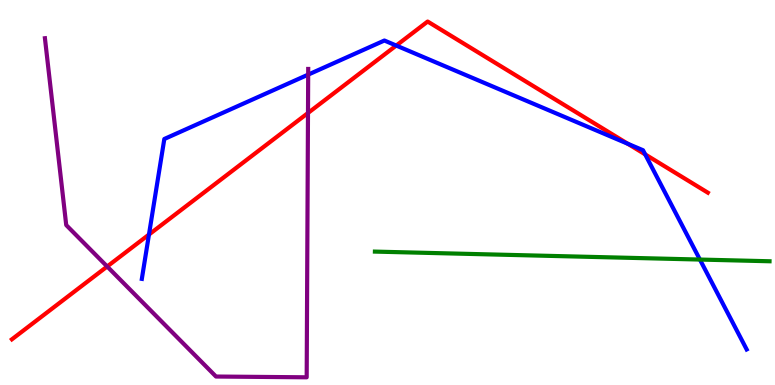[{'lines': ['blue', 'red'], 'intersections': [{'x': 1.92, 'y': 3.91}, {'x': 5.11, 'y': 8.82}, {'x': 8.1, 'y': 6.27}, {'x': 8.33, 'y': 5.99}]}, {'lines': ['green', 'red'], 'intersections': []}, {'lines': ['purple', 'red'], 'intersections': [{'x': 1.38, 'y': 3.08}, {'x': 3.97, 'y': 7.06}]}, {'lines': ['blue', 'green'], 'intersections': [{'x': 9.03, 'y': 3.26}]}, {'lines': ['blue', 'purple'], 'intersections': [{'x': 3.98, 'y': 8.06}]}, {'lines': ['green', 'purple'], 'intersections': []}]